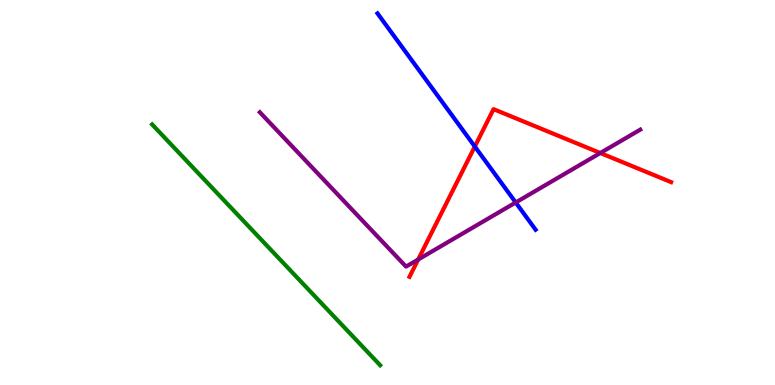[{'lines': ['blue', 'red'], 'intersections': [{'x': 6.13, 'y': 6.19}]}, {'lines': ['green', 'red'], 'intersections': []}, {'lines': ['purple', 'red'], 'intersections': [{'x': 5.4, 'y': 3.26}, {'x': 7.75, 'y': 6.03}]}, {'lines': ['blue', 'green'], 'intersections': []}, {'lines': ['blue', 'purple'], 'intersections': [{'x': 6.65, 'y': 4.74}]}, {'lines': ['green', 'purple'], 'intersections': []}]